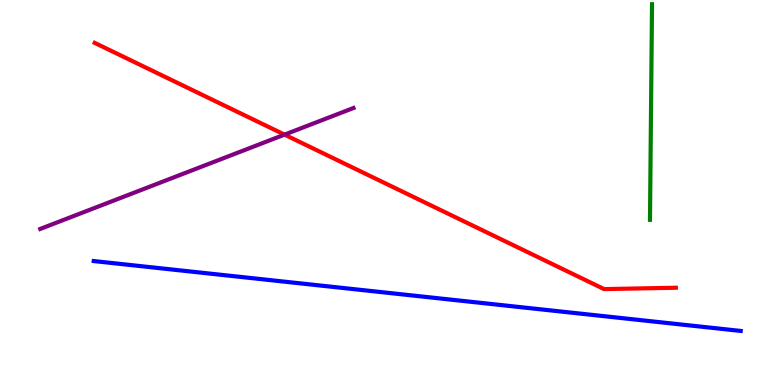[{'lines': ['blue', 'red'], 'intersections': []}, {'lines': ['green', 'red'], 'intersections': []}, {'lines': ['purple', 'red'], 'intersections': [{'x': 3.67, 'y': 6.5}]}, {'lines': ['blue', 'green'], 'intersections': []}, {'lines': ['blue', 'purple'], 'intersections': []}, {'lines': ['green', 'purple'], 'intersections': []}]